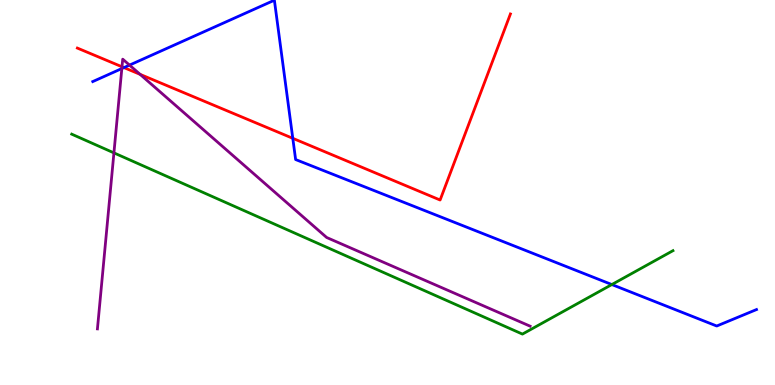[{'lines': ['blue', 'red'], 'intersections': [{'x': 1.6, 'y': 8.24}, {'x': 3.78, 'y': 6.41}]}, {'lines': ['green', 'red'], 'intersections': []}, {'lines': ['purple', 'red'], 'intersections': [{'x': 1.57, 'y': 8.27}, {'x': 1.81, 'y': 8.07}]}, {'lines': ['blue', 'green'], 'intersections': [{'x': 7.89, 'y': 2.61}]}, {'lines': ['blue', 'purple'], 'intersections': [{'x': 1.57, 'y': 8.22}, {'x': 1.67, 'y': 8.31}]}, {'lines': ['green', 'purple'], 'intersections': [{'x': 1.47, 'y': 6.03}]}]